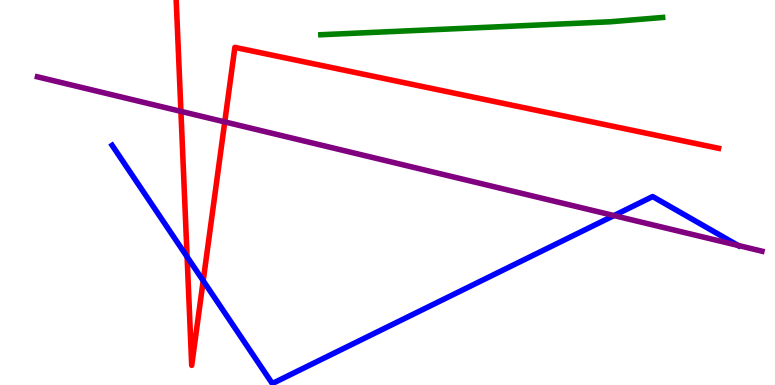[{'lines': ['blue', 'red'], 'intersections': [{'x': 2.41, 'y': 3.33}, {'x': 2.62, 'y': 2.71}]}, {'lines': ['green', 'red'], 'intersections': []}, {'lines': ['purple', 'red'], 'intersections': [{'x': 2.33, 'y': 7.11}, {'x': 2.9, 'y': 6.83}]}, {'lines': ['blue', 'green'], 'intersections': []}, {'lines': ['blue', 'purple'], 'intersections': [{'x': 7.92, 'y': 4.4}, {'x': 9.52, 'y': 3.63}]}, {'lines': ['green', 'purple'], 'intersections': []}]